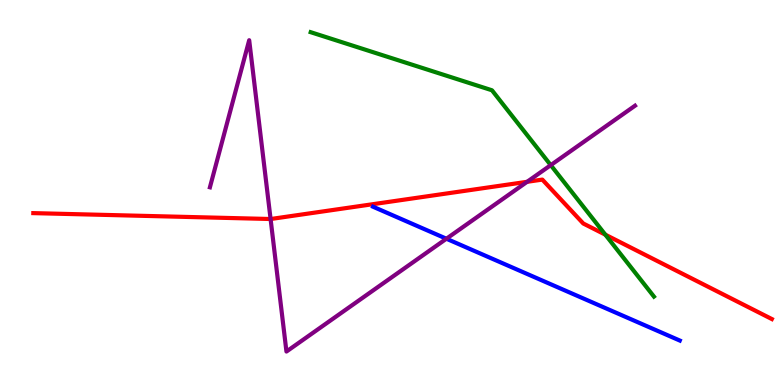[{'lines': ['blue', 'red'], 'intersections': []}, {'lines': ['green', 'red'], 'intersections': [{'x': 7.81, 'y': 3.9}]}, {'lines': ['purple', 'red'], 'intersections': [{'x': 3.49, 'y': 4.31}, {'x': 6.8, 'y': 5.28}]}, {'lines': ['blue', 'green'], 'intersections': []}, {'lines': ['blue', 'purple'], 'intersections': [{'x': 5.76, 'y': 3.8}]}, {'lines': ['green', 'purple'], 'intersections': [{'x': 7.11, 'y': 5.71}]}]